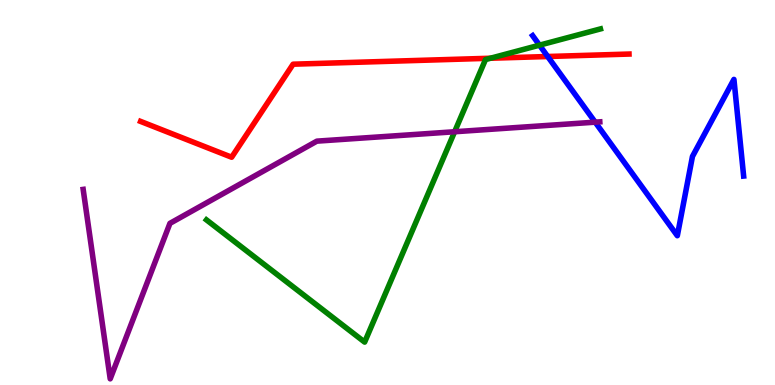[{'lines': ['blue', 'red'], 'intersections': [{'x': 7.07, 'y': 8.53}]}, {'lines': ['green', 'red'], 'intersections': [{'x': 6.33, 'y': 8.49}]}, {'lines': ['purple', 'red'], 'intersections': []}, {'lines': ['blue', 'green'], 'intersections': [{'x': 6.96, 'y': 8.83}]}, {'lines': ['blue', 'purple'], 'intersections': [{'x': 7.68, 'y': 6.83}]}, {'lines': ['green', 'purple'], 'intersections': [{'x': 5.87, 'y': 6.58}]}]